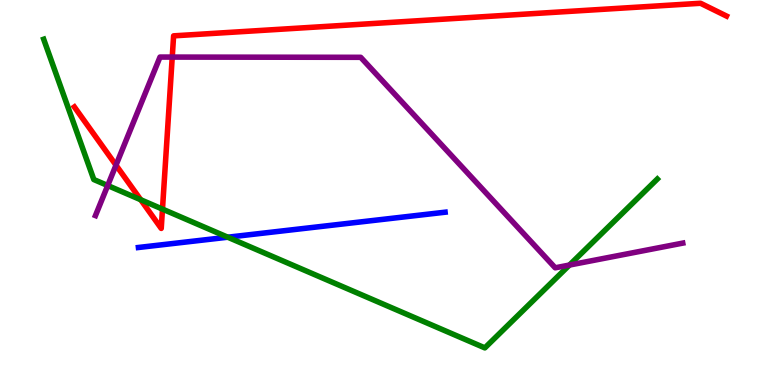[{'lines': ['blue', 'red'], 'intersections': []}, {'lines': ['green', 'red'], 'intersections': [{'x': 1.82, 'y': 4.81}, {'x': 2.1, 'y': 4.57}]}, {'lines': ['purple', 'red'], 'intersections': [{'x': 1.5, 'y': 5.71}, {'x': 2.22, 'y': 8.52}]}, {'lines': ['blue', 'green'], 'intersections': [{'x': 2.94, 'y': 3.84}]}, {'lines': ['blue', 'purple'], 'intersections': []}, {'lines': ['green', 'purple'], 'intersections': [{'x': 1.39, 'y': 5.18}, {'x': 7.35, 'y': 3.12}]}]